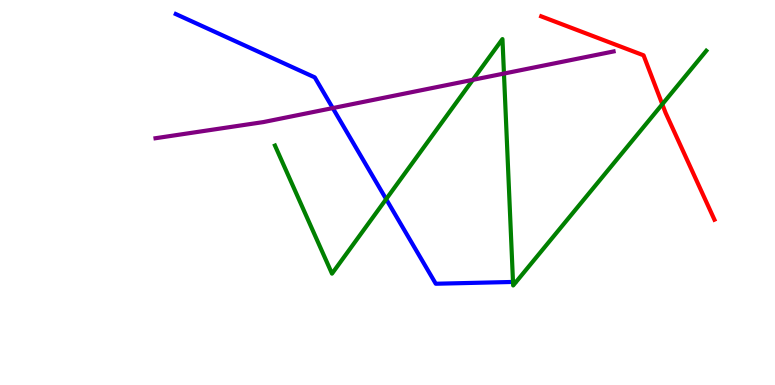[{'lines': ['blue', 'red'], 'intersections': []}, {'lines': ['green', 'red'], 'intersections': [{'x': 8.55, 'y': 7.29}]}, {'lines': ['purple', 'red'], 'intersections': []}, {'lines': ['blue', 'green'], 'intersections': [{'x': 4.98, 'y': 4.83}, {'x': 6.62, 'y': 2.68}]}, {'lines': ['blue', 'purple'], 'intersections': [{'x': 4.29, 'y': 7.19}]}, {'lines': ['green', 'purple'], 'intersections': [{'x': 6.1, 'y': 7.93}, {'x': 6.5, 'y': 8.09}]}]